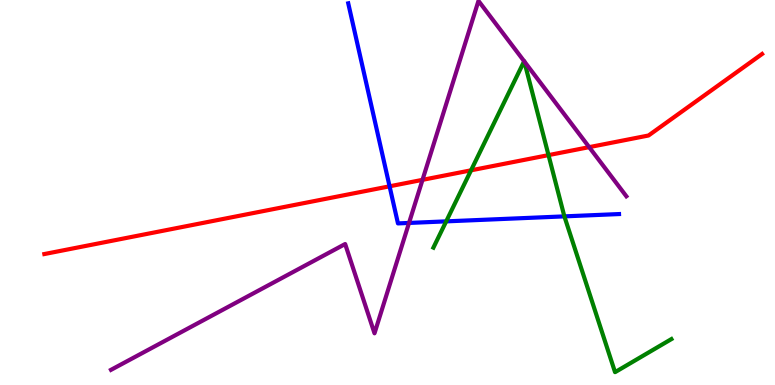[{'lines': ['blue', 'red'], 'intersections': [{'x': 5.03, 'y': 5.16}]}, {'lines': ['green', 'red'], 'intersections': [{'x': 6.08, 'y': 5.58}, {'x': 7.08, 'y': 5.97}]}, {'lines': ['purple', 'red'], 'intersections': [{'x': 5.45, 'y': 5.33}, {'x': 7.6, 'y': 6.18}]}, {'lines': ['blue', 'green'], 'intersections': [{'x': 5.76, 'y': 4.25}, {'x': 7.28, 'y': 4.38}]}, {'lines': ['blue', 'purple'], 'intersections': [{'x': 5.28, 'y': 4.21}]}, {'lines': ['green', 'purple'], 'intersections': [{'x': 6.76, 'y': 8.41}, {'x': 6.76, 'y': 8.41}]}]